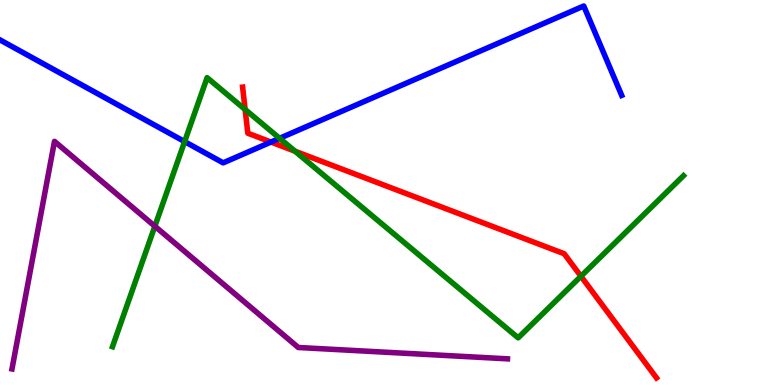[{'lines': ['blue', 'red'], 'intersections': [{'x': 3.5, 'y': 6.31}]}, {'lines': ['green', 'red'], 'intersections': [{'x': 3.16, 'y': 7.16}, {'x': 3.81, 'y': 6.07}, {'x': 7.5, 'y': 2.82}]}, {'lines': ['purple', 'red'], 'intersections': []}, {'lines': ['blue', 'green'], 'intersections': [{'x': 2.38, 'y': 6.32}, {'x': 3.61, 'y': 6.41}]}, {'lines': ['blue', 'purple'], 'intersections': []}, {'lines': ['green', 'purple'], 'intersections': [{'x': 2.0, 'y': 4.12}]}]